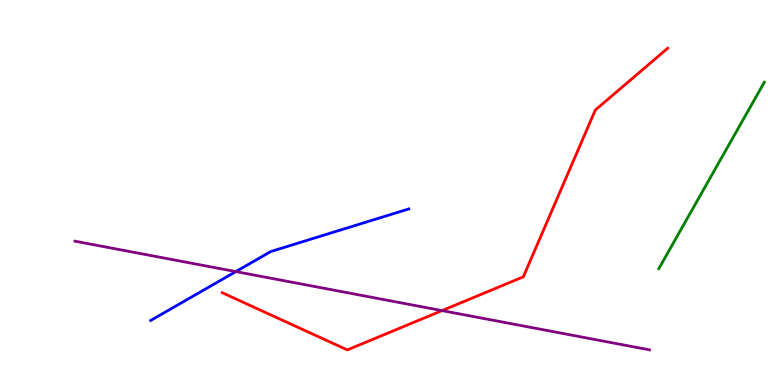[{'lines': ['blue', 'red'], 'intersections': []}, {'lines': ['green', 'red'], 'intersections': []}, {'lines': ['purple', 'red'], 'intersections': [{'x': 5.7, 'y': 1.93}]}, {'lines': ['blue', 'green'], 'intersections': []}, {'lines': ['blue', 'purple'], 'intersections': [{'x': 3.04, 'y': 2.95}]}, {'lines': ['green', 'purple'], 'intersections': []}]